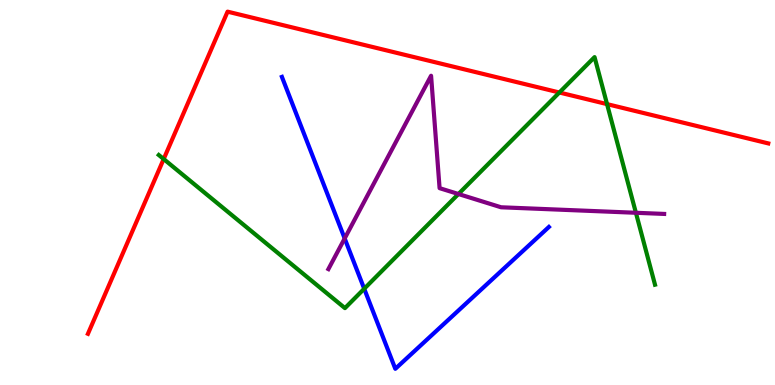[{'lines': ['blue', 'red'], 'intersections': []}, {'lines': ['green', 'red'], 'intersections': [{'x': 2.11, 'y': 5.87}, {'x': 7.22, 'y': 7.6}, {'x': 7.83, 'y': 7.3}]}, {'lines': ['purple', 'red'], 'intersections': []}, {'lines': ['blue', 'green'], 'intersections': [{'x': 4.7, 'y': 2.5}]}, {'lines': ['blue', 'purple'], 'intersections': [{'x': 4.45, 'y': 3.81}]}, {'lines': ['green', 'purple'], 'intersections': [{'x': 5.92, 'y': 4.96}, {'x': 8.21, 'y': 4.47}]}]